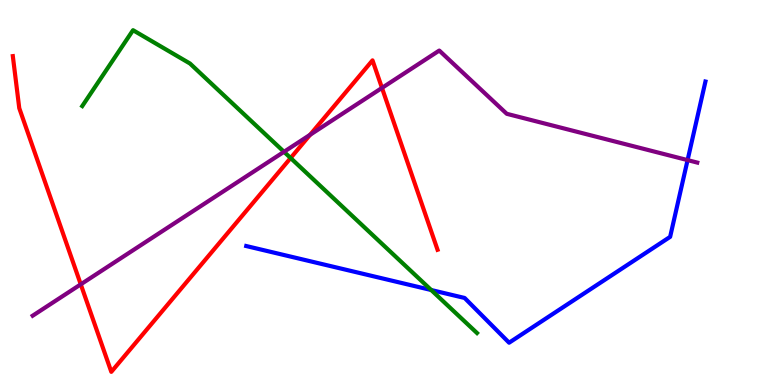[{'lines': ['blue', 'red'], 'intersections': []}, {'lines': ['green', 'red'], 'intersections': [{'x': 3.75, 'y': 5.9}]}, {'lines': ['purple', 'red'], 'intersections': [{'x': 1.04, 'y': 2.61}, {'x': 4.0, 'y': 6.5}, {'x': 4.93, 'y': 7.72}]}, {'lines': ['blue', 'green'], 'intersections': [{'x': 5.56, 'y': 2.47}]}, {'lines': ['blue', 'purple'], 'intersections': [{'x': 8.87, 'y': 5.84}]}, {'lines': ['green', 'purple'], 'intersections': [{'x': 3.66, 'y': 6.06}]}]